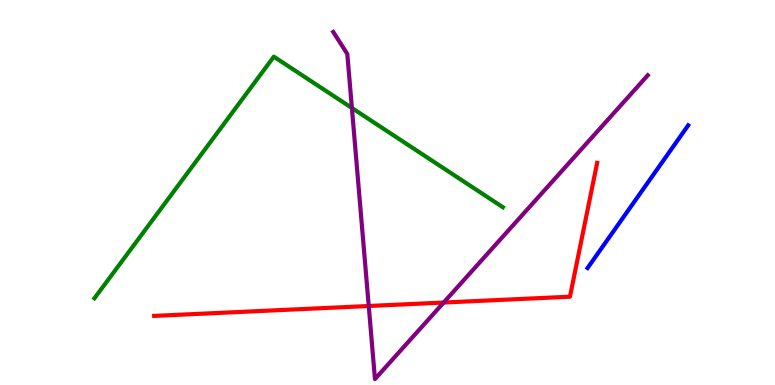[{'lines': ['blue', 'red'], 'intersections': []}, {'lines': ['green', 'red'], 'intersections': []}, {'lines': ['purple', 'red'], 'intersections': [{'x': 4.76, 'y': 2.05}, {'x': 5.72, 'y': 2.14}]}, {'lines': ['blue', 'green'], 'intersections': []}, {'lines': ['blue', 'purple'], 'intersections': []}, {'lines': ['green', 'purple'], 'intersections': [{'x': 4.54, 'y': 7.2}]}]